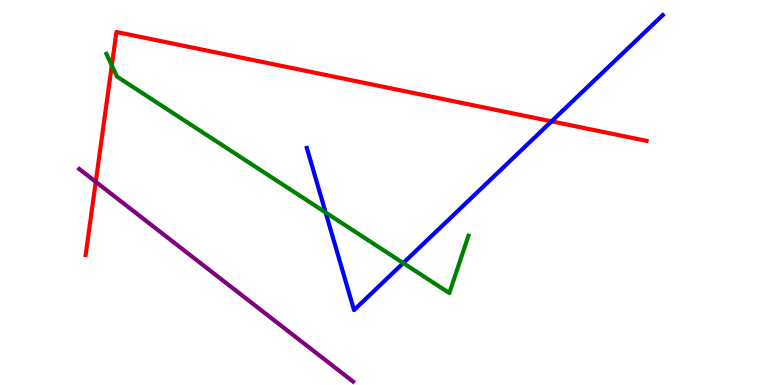[{'lines': ['blue', 'red'], 'intersections': [{'x': 7.12, 'y': 6.85}]}, {'lines': ['green', 'red'], 'intersections': [{'x': 1.44, 'y': 8.3}]}, {'lines': ['purple', 'red'], 'intersections': [{'x': 1.24, 'y': 5.28}]}, {'lines': ['blue', 'green'], 'intersections': [{'x': 4.2, 'y': 4.48}, {'x': 5.2, 'y': 3.17}]}, {'lines': ['blue', 'purple'], 'intersections': []}, {'lines': ['green', 'purple'], 'intersections': []}]